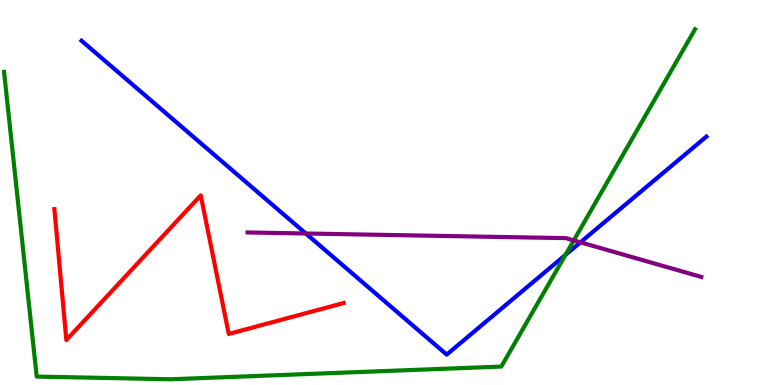[{'lines': ['blue', 'red'], 'intersections': []}, {'lines': ['green', 'red'], 'intersections': []}, {'lines': ['purple', 'red'], 'intersections': []}, {'lines': ['blue', 'green'], 'intersections': [{'x': 7.3, 'y': 3.38}]}, {'lines': ['blue', 'purple'], 'intersections': [{'x': 3.95, 'y': 3.94}, {'x': 7.49, 'y': 3.71}]}, {'lines': ['green', 'purple'], 'intersections': [{'x': 7.4, 'y': 3.76}]}]